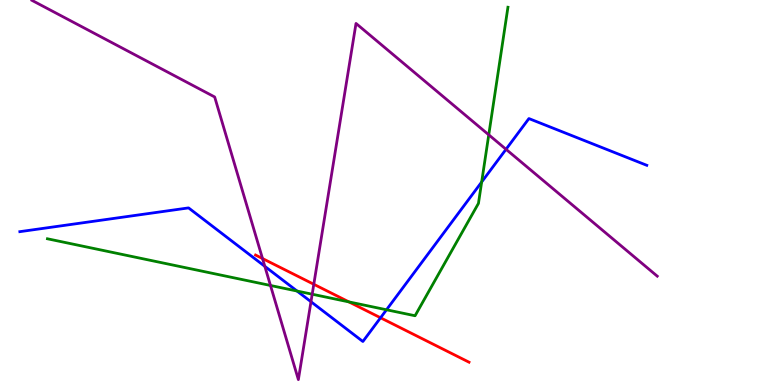[{'lines': ['blue', 'red'], 'intersections': [{'x': 4.91, 'y': 1.75}]}, {'lines': ['green', 'red'], 'intersections': [{'x': 4.5, 'y': 2.16}]}, {'lines': ['purple', 'red'], 'intersections': [{'x': 3.39, 'y': 3.28}, {'x': 4.05, 'y': 2.62}]}, {'lines': ['blue', 'green'], 'intersections': [{'x': 3.83, 'y': 2.44}, {'x': 4.99, 'y': 1.95}, {'x': 6.22, 'y': 5.27}]}, {'lines': ['blue', 'purple'], 'intersections': [{'x': 3.42, 'y': 3.08}, {'x': 4.01, 'y': 2.16}, {'x': 6.53, 'y': 6.12}]}, {'lines': ['green', 'purple'], 'intersections': [{'x': 3.49, 'y': 2.58}, {'x': 4.03, 'y': 2.36}, {'x': 6.31, 'y': 6.5}]}]